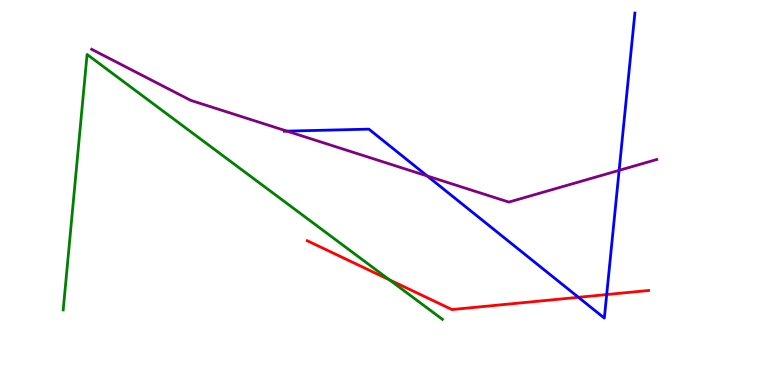[{'lines': ['blue', 'red'], 'intersections': [{'x': 7.46, 'y': 2.28}, {'x': 7.83, 'y': 2.35}]}, {'lines': ['green', 'red'], 'intersections': [{'x': 5.02, 'y': 2.73}]}, {'lines': ['purple', 'red'], 'intersections': []}, {'lines': ['blue', 'green'], 'intersections': []}, {'lines': ['blue', 'purple'], 'intersections': [{'x': 3.7, 'y': 6.59}, {'x': 5.51, 'y': 5.43}, {'x': 7.99, 'y': 5.58}]}, {'lines': ['green', 'purple'], 'intersections': []}]